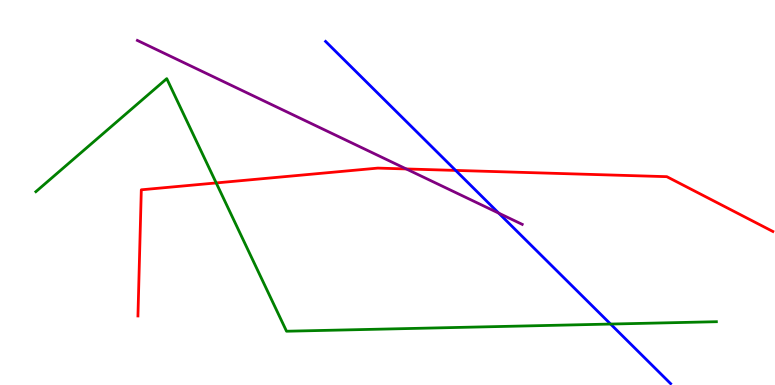[{'lines': ['blue', 'red'], 'intersections': [{'x': 5.88, 'y': 5.57}]}, {'lines': ['green', 'red'], 'intersections': [{'x': 2.79, 'y': 5.25}]}, {'lines': ['purple', 'red'], 'intersections': [{'x': 5.24, 'y': 5.61}]}, {'lines': ['blue', 'green'], 'intersections': [{'x': 7.88, 'y': 1.58}]}, {'lines': ['blue', 'purple'], 'intersections': [{'x': 6.44, 'y': 4.46}]}, {'lines': ['green', 'purple'], 'intersections': []}]